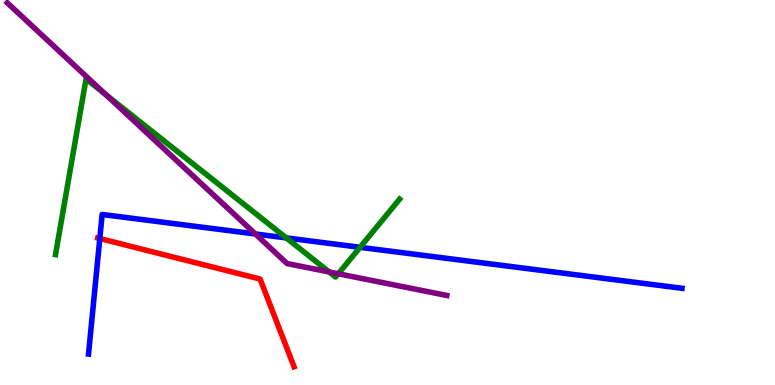[{'lines': ['blue', 'red'], 'intersections': [{'x': 1.29, 'y': 3.8}]}, {'lines': ['green', 'red'], 'intersections': []}, {'lines': ['purple', 'red'], 'intersections': []}, {'lines': ['blue', 'green'], 'intersections': [{'x': 3.69, 'y': 3.82}, {'x': 4.65, 'y': 3.58}]}, {'lines': ['blue', 'purple'], 'intersections': [{'x': 3.29, 'y': 3.92}]}, {'lines': ['green', 'purple'], 'intersections': [{'x': 1.37, 'y': 7.54}, {'x': 4.25, 'y': 2.94}, {'x': 4.36, 'y': 2.89}]}]